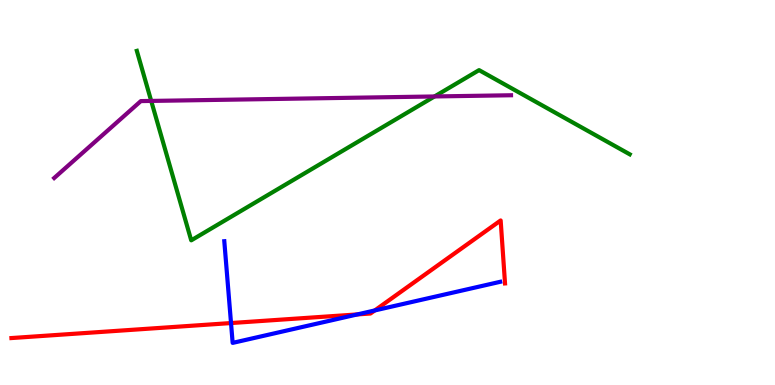[{'lines': ['blue', 'red'], 'intersections': [{'x': 2.98, 'y': 1.61}, {'x': 4.61, 'y': 1.83}, {'x': 4.84, 'y': 1.94}]}, {'lines': ['green', 'red'], 'intersections': []}, {'lines': ['purple', 'red'], 'intersections': []}, {'lines': ['blue', 'green'], 'intersections': []}, {'lines': ['blue', 'purple'], 'intersections': []}, {'lines': ['green', 'purple'], 'intersections': [{'x': 1.95, 'y': 7.38}, {'x': 5.61, 'y': 7.49}]}]